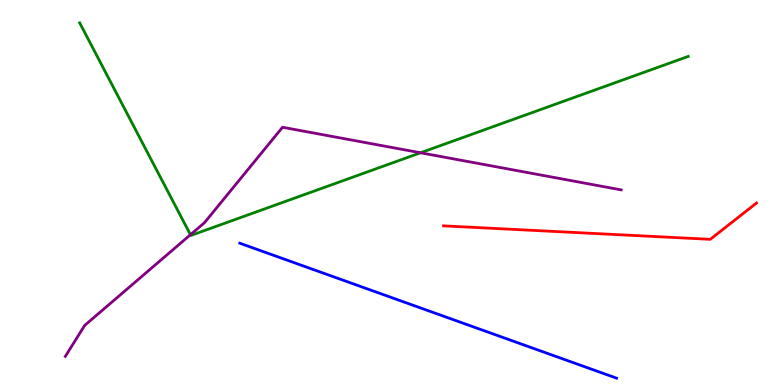[{'lines': ['blue', 'red'], 'intersections': []}, {'lines': ['green', 'red'], 'intersections': []}, {'lines': ['purple', 'red'], 'intersections': []}, {'lines': ['blue', 'green'], 'intersections': []}, {'lines': ['blue', 'purple'], 'intersections': []}, {'lines': ['green', 'purple'], 'intersections': [{'x': 2.46, 'y': 3.9}, {'x': 5.43, 'y': 6.03}]}]